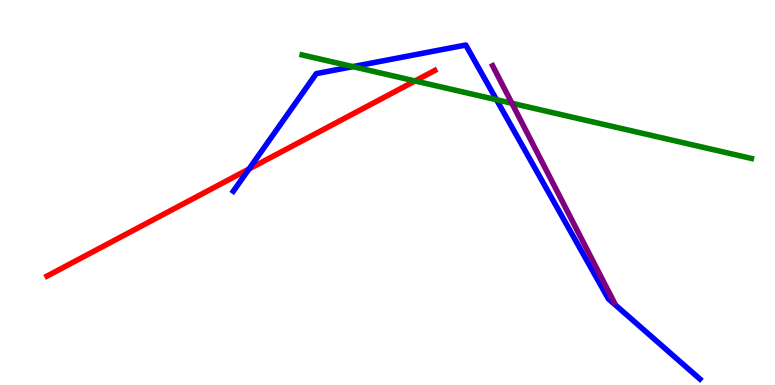[{'lines': ['blue', 'red'], 'intersections': [{'x': 3.21, 'y': 5.61}]}, {'lines': ['green', 'red'], 'intersections': [{'x': 5.36, 'y': 7.9}]}, {'lines': ['purple', 'red'], 'intersections': []}, {'lines': ['blue', 'green'], 'intersections': [{'x': 4.55, 'y': 8.27}, {'x': 6.41, 'y': 7.41}]}, {'lines': ['blue', 'purple'], 'intersections': []}, {'lines': ['green', 'purple'], 'intersections': [{'x': 6.61, 'y': 7.32}]}]